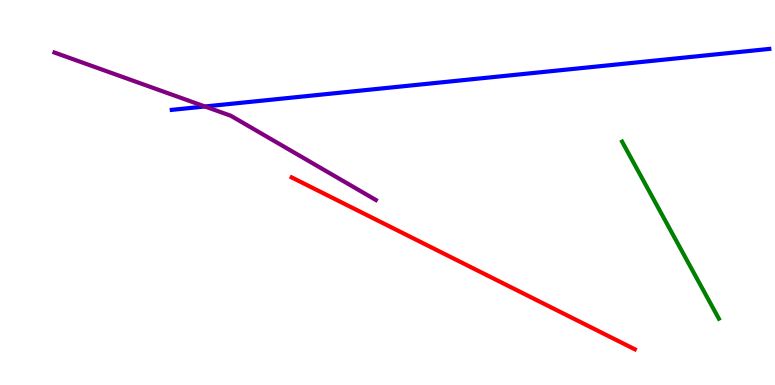[{'lines': ['blue', 'red'], 'intersections': []}, {'lines': ['green', 'red'], 'intersections': []}, {'lines': ['purple', 'red'], 'intersections': []}, {'lines': ['blue', 'green'], 'intersections': []}, {'lines': ['blue', 'purple'], 'intersections': [{'x': 2.64, 'y': 7.23}]}, {'lines': ['green', 'purple'], 'intersections': []}]